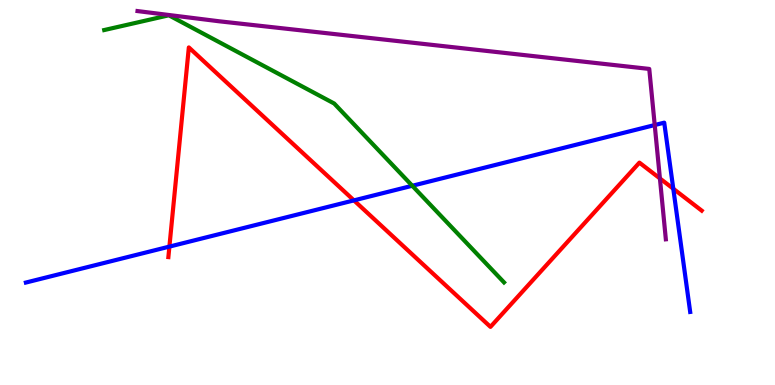[{'lines': ['blue', 'red'], 'intersections': [{'x': 2.19, 'y': 3.59}, {'x': 4.57, 'y': 4.8}, {'x': 8.69, 'y': 5.1}]}, {'lines': ['green', 'red'], 'intersections': []}, {'lines': ['purple', 'red'], 'intersections': [{'x': 8.51, 'y': 5.37}]}, {'lines': ['blue', 'green'], 'intersections': [{'x': 5.32, 'y': 5.17}]}, {'lines': ['blue', 'purple'], 'intersections': [{'x': 8.45, 'y': 6.75}]}, {'lines': ['green', 'purple'], 'intersections': []}]